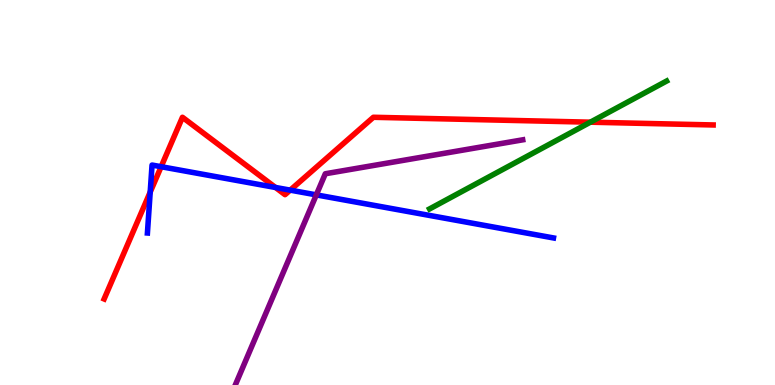[{'lines': ['blue', 'red'], 'intersections': [{'x': 1.94, 'y': 5.01}, {'x': 2.08, 'y': 5.67}, {'x': 3.55, 'y': 5.13}, {'x': 3.74, 'y': 5.06}]}, {'lines': ['green', 'red'], 'intersections': [{'x': 7.62, 'y': 6.83}]}, {'lines': ['purple', 'red'], 'intersections': []}, {'lines': ['blue', 'green'], 'intersections': []}, {'lines': ['blue', 'purple'], 'intersections': [{'x': 4.08, 'y': 4.94}]}, {'lines': ['green', 'purple'], 'intersections': []}]